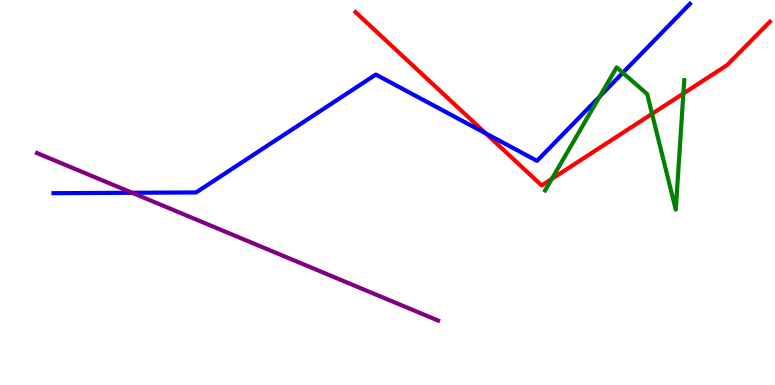[{'lines': ['blue', 'red'], 'intersections': [{'x': 6.27, 'y': 6.54}]}, {'lines': ['green', 'red'], 'intersections': [{'x': 7.12, 'y': 5.35}, {'x': 8.41, 'y': 7.04}, {'x': 8.82, 'y': 7.57}]}, {'lines': ['purple', 'red'], 'intersections': []}, {'lines': ['blue', 'green'], 'intersections': [{'x': 7.74, 'y': 7.49}, {'x': 8.04, 'y': 8.11}]}, {'lines': ['blue', 'purple'], 'intersections': [{'x': 1.7, 'y': 4.99}]}, {'lines': ['green', 'purple'], 'intersections': []}]